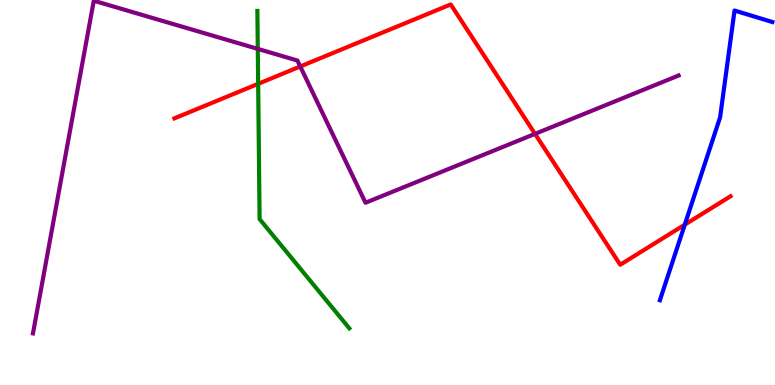[{'lines': ['blue', 'red'], 'intersections': [{'x': 8.84, 'y': 4.16}]}, {'lines': ['green', 'red'], 'intersections': [{'x': 3.33, 'y': 7.82}]}, {'lines': ['purple', 'red'], 'intersections': [{'x': 3.87, 'y': 8.27}, {'x': 6.9, 'y': 6.52}]}, {'lines': ['blue', 'green'], 'intersections': []}, {'lines': ['blue', 'purple'], 'intersections': []}, {'lines': ['green', 'purple'], 'intersections': [{'x': 3.33, 'y': 8.73}]}]